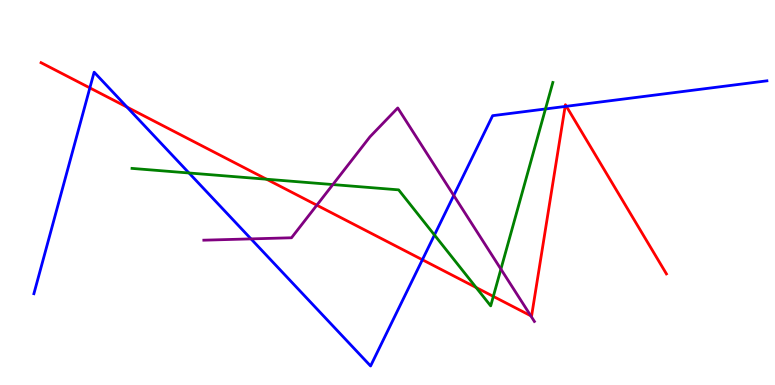[{'lines': ['blue', 'red'], 'intersections': [{'x': 1.16, 'y': 7.72}, {'x': 1.64, 'y': 7.22}, {'x': 5.45, 'y': 3.25}, {'x': 7.29, 'y': 7.23}, {'x': 7.31, 'y': 7.24}]}, {'lines': ['green', 'red'], 'intersections': [{'x': 3.44, 'y': 5.34}, {'x': 6.14, 'y': 2.53}, {'x': 6.37, 'y': 2.3}]}, {'lines': ['purple', 'red'], 'intersections': [{'x': 4.09, 'y': 4.67}, {'x': 6.85, 'y': 1.8}]}, {'lines': ['blue', 'green'], 'intersections': [{'x': 2.44, 'y': 5.51}, {'x': 5.61, 'y': 3.9}, {'x': 7.04, 'y': 7.17}]}, {'lines': ['blue', 'purple'], 'intersections': [{'x': 3.24, 'y': 3.8}, {'x': 5.85, 'y': 4.92}]}, {'lines': ['green', 'purple'], 'intersections': [{'x': 4.29, 'y': 5.21}, {'x': 6.46, 'y': 3.01}]}]